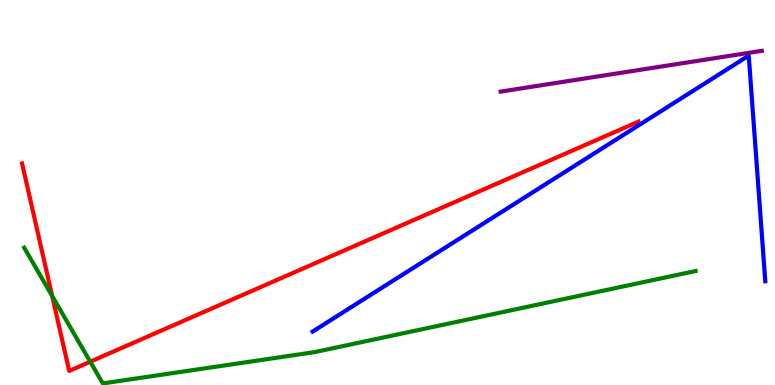[{'lines': ['blue', 'red'], 'intersections': []}, {'lines': ['green', 'red'], 'intersections': [{'x': 0.673, 'y': 2.31}, {'x': 1.16, 'y': 0.605}]}, {'lines': ['purple', 'red'], 'intersections': []}, {'lines': ['blue', 'green'], 'intersections': []}, {'lines': ['blue', 'purple'], 'intersections': []}, {'lines': ['green', 'purple'], 'intersections': []}]